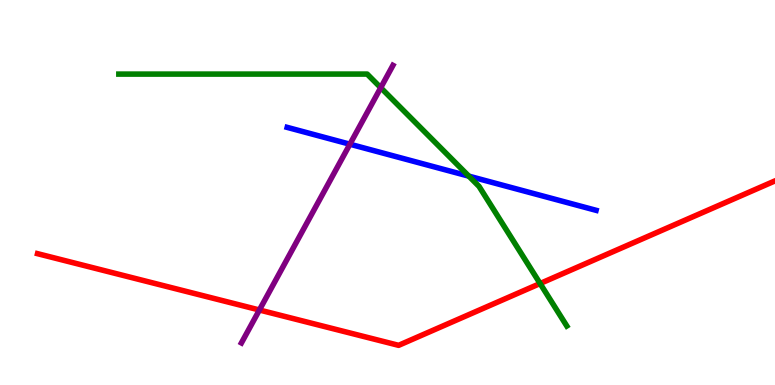[{'lines': ['blue', 'red'], 'intersections': []}, {'lines': ['green', 'red'], 'intersections': [{'x': 6.97, 'y': 2.64}]}, {'lines': ['purple', 'red'], 'intersections': [{'x': 3.35, 'y': 1.95}]}, {'lines': ['blue', 'green'], 'intersections': [{'x': 6.05, 'y': 5.42}]}, {'lines': ['blue', 'purple'], 'intersections': [{'x': 4.51, 'y': 6.25}]}, {'lines': ['green', 'purple'], 'intersections': [{'x': 4.91, 'y': 7.72}]}]